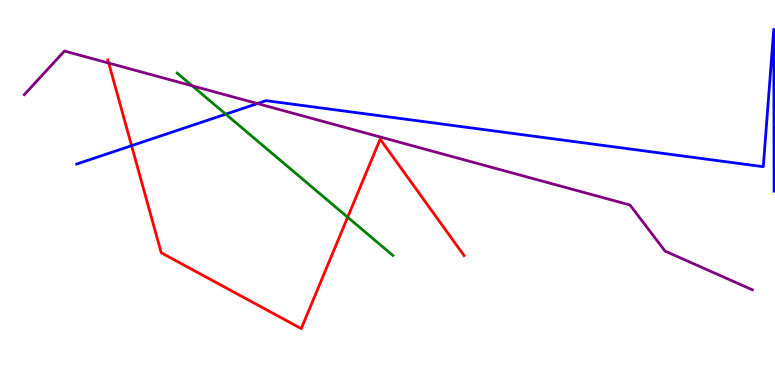[{'lines': ['blue', 'red'], 'intersections': [{'x': 1.7, 'y': 6.22}]}, {'lines': ['green', 'red'], 'intersections': [{'x': 4.49, 'y': 4.36}]}, {'lines': ['purple', 'red'], 'intersections': [{'x': 1.4, 'y': 8.36}]}, {'lines': ['blue', 'green'], 'intersections': [{'x': 2.91, 'y': 7.03}]}, {'lines': ['blue', 'purple'], 'intersections': [{'x': 3.32, 'y': 7.31}]}, {'lines': ['green', 'purple'], 'intersections': [{'x': 2.48, 'y': 7.77}]}]